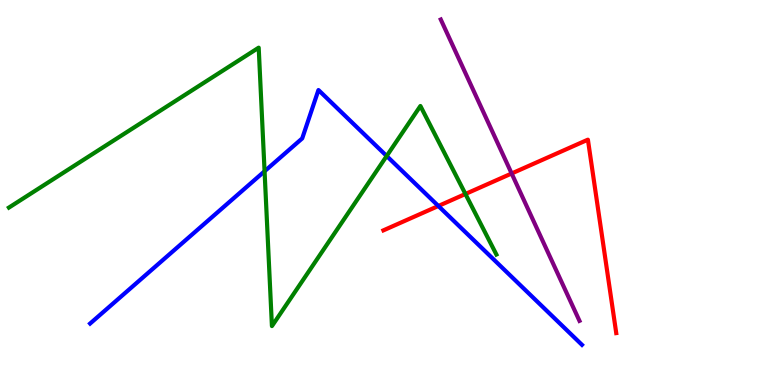[{'lines': ['blue', 'red'], 'intersections': [{'x': 5.66, 'y': 4.65}]}, {'lines': ['green', 'red'], 'intersections': [{'x': 6.01, 'y': 4.96}]}, {'lines': ['purple', 'red'], 'intersections': [{'x': 6.6, 'y': 5.49}]}, {'lines': ['blue', 'green'], 'intersections': [{'x': 3.41, 'y': 5.55}, {'x': 4.99, 'y': 5.95}]}, {'lines': ['blue', 'purple'], 'intersections': []}, {'lines': ['green', 'purple'], 'intersections': []}]